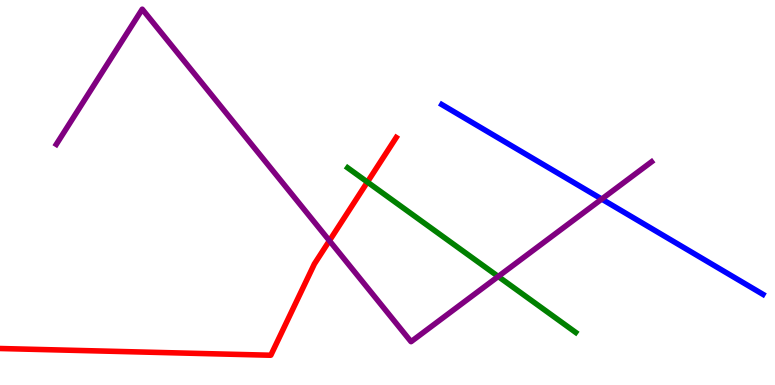[{'lines': ['blue', 'red'], 'intersections': []}, {'lines': ['green', 'red'], 'intersections': [{'x': 4.74, 'y': 5.27}]}, {'lines': ['purple', 'red'], 'intersections': [{'x': 4.25, 'y': 3.75}]}, {'lines': ['blue', 'green'], 'intersections': []}, {'lines': ['blue', 'purple'], 'intersections': [{'x': 7.76, 'y': 4.83}]}, {'lines': ['green', 'purple'], 'intersections': [{'x': 6.43, 'y': 2.82}]}]